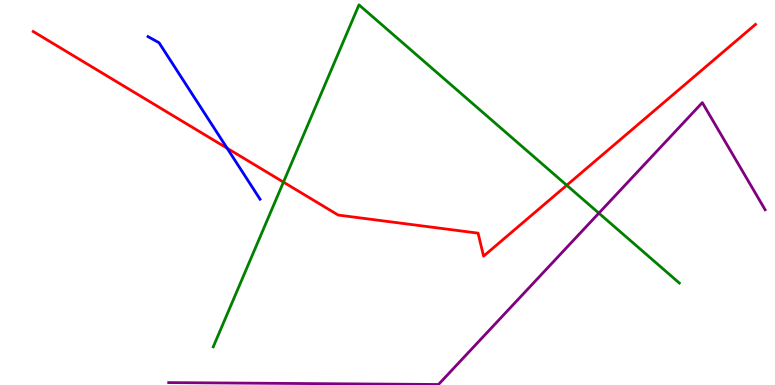[{'lines': ['blue', 'red'], 'intersections': [{'x': 2.93, 'y': 6.15}]}, {'lines': ['green', 'red'], 'intersections': [{'x': 3.66, 'y': 5.27}, {'x': 7.31, 'y': 5.19}]}, {'lines': ['purple', 'red'], 'intersections': []}, {'lines': ['blue', 'green'], 'intersections': []}, {'lines': ['blue', 'purple'], 'intersections': []}, {'lines': ['green', 'purple'], 'intersections': [{'x': 7.73, 'y': 4.46}]}]